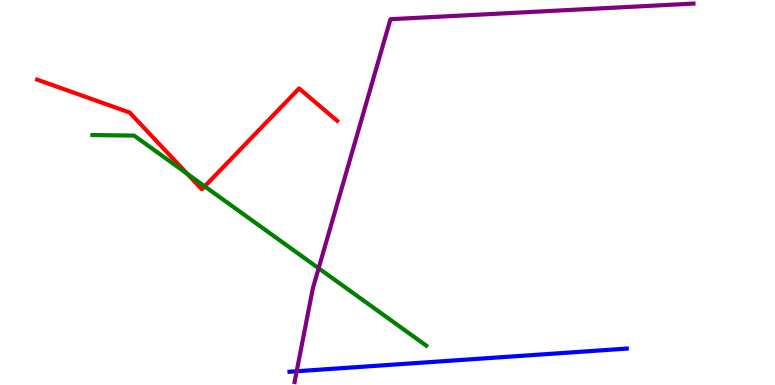[{'lines': ['blue', 'red'], 'intersections': []}, {'lines': ['green', 'red'], 'intersections': [{'x': 2.42, 'y': 5.48}, {'x': 2.64, 'y': 5.16}]}, {'lines': ['purple', 'red'], 'intersections': []}, {'lines': ['blue', 'green'], 'intersections': []}, {'lines': ['blue', 'purple'], 'intersections': [{'x': 3.83, 'y': 0.357}]}, {'lines': ['green', 'purple'], 'intersections': [{'x': 4.11, 'y': 3.03}]}]